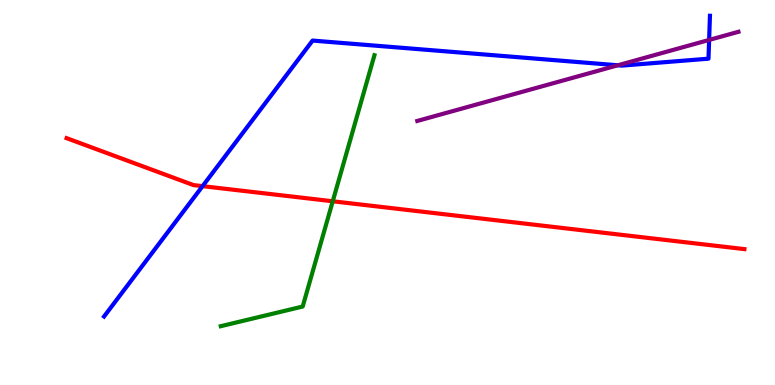[{'lines': ['blue', 'red'], 'intersections': [{'x': 2.61, 'y': 5.17}]}, {'lines': ['green', 'red'], 'intersections': [{'x': 4.29, 'y': 4.77}]}, {'lines': ['purple', 'red'], 'intersections': []}, {'lines': ['blue', 'green'], 'intersections': []}, {'lines': ['blue', 'purple'], 'intersections': [{'x': 7.97, 'y': 8.3}, {'x': 9.15, 'y': 8.96}]}, {'lines': ['green', 'purple'], 'intersections': []}]